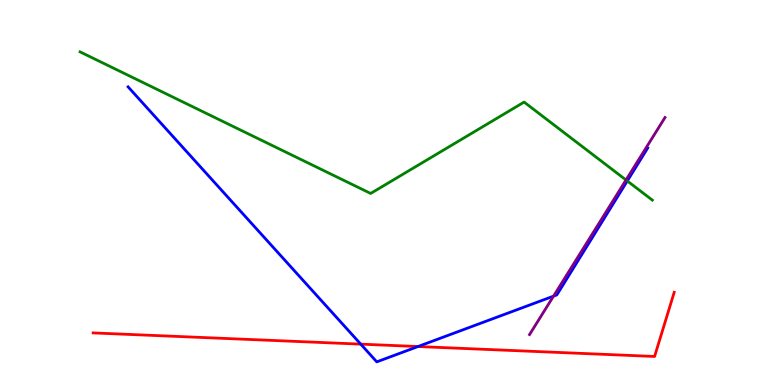[{'lines': ['blue', 'red'], 'intersections': [{'x': 4.65, 'y': 1.06}, {'x': 5.39, 'y': 0.999}]}, {'lines': ['green', 'red'], 'intersections': []}, {'lines': ['purple', 'red'], 'intersections': []}, {'lines': ['blue', 'green'], 'intersections': [{'x': 8.09, 'y': 5.3}]}, {'lines': ['blue', 'purple'], 'intersections': [{'x': 7.14, 'y': 2.31}]}, {'lines': ['green', 'purple'], 'intersections': [{'x': 8.08, 'y': 5.33}]}]